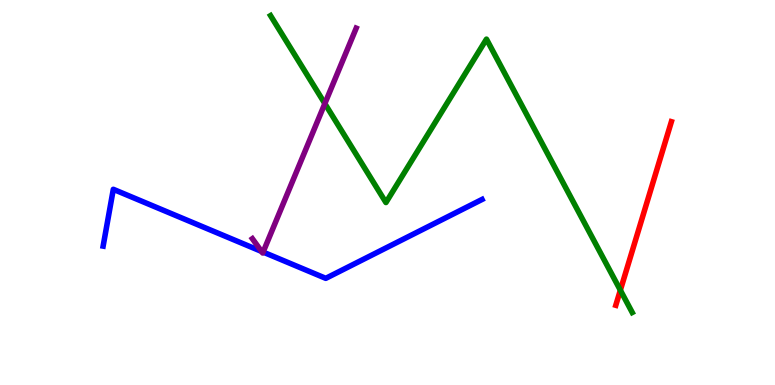[{'lines': ['blue', 'red'], 'intersections': []}, {'lines': ['green', 'red'], 'intersections': [{'x': 8.0, 'y': 2.46}]}, {'lines': ['purple', 'red'], 'intersections': []}, {'lines': ['blue', 'green'], 'intersections': []}, {'lines': ['blue', 'purple'], 'intersections': [{'x': 3.37, 'y': 3.47}, {'x': 3.39, 'y': 3.45}]}, {'lines': ['green', 'purple'], 'intersections': [{'x': 4.19, 'y': 7.31}]}]